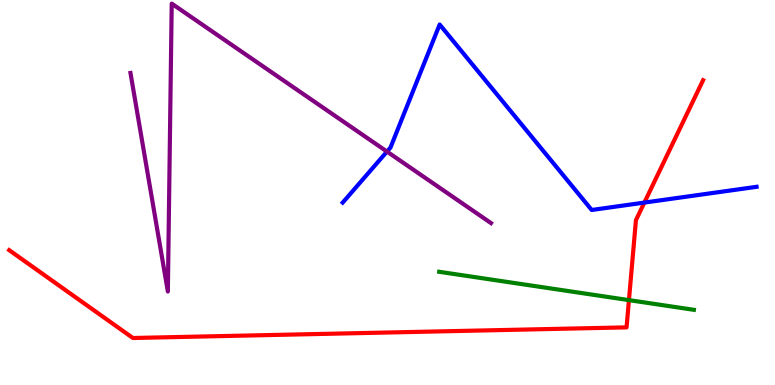[{'lines': ['blue', 'red'], 'intersections': [{'x': 8.31, 'y': 4.74}]}, {'lines': ['green', 'red'], 'intersections': [{'x': 8.12, 'y': 2.2}]}, {'lines': ['purple', 'red'], 'intersections': []}, {'lines': ['blue', 'green'], 'intersections': []}, {'lines': ['blue', 'purple'], 'intersections': [{'x': 4.99, 'y': 6.06}]}, {'lines': ['green', 'purple'], 'intersections': []}]